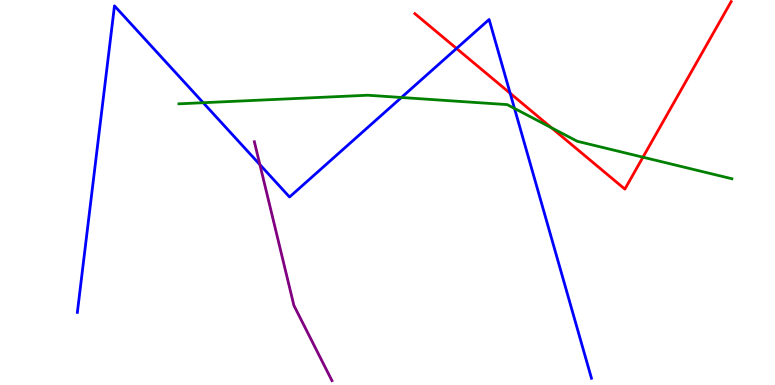[{'lines': ['blue', 'red'], 'intersections': [{'x': 5.89, 'y': 8.74}, {'x': 6.58, 'y': 7.58}]}, {'lines': ['green', 'red'], 'intersections': [{'x': 7.12, 'y': 6.68}, {'x': 8.3, 'y': 5.92}]}, {'lines': ['purple', 'red'], 'intersections': []}, {'lines': ['blue', 'green'], 'intersections': [{'x': 2.62, 'y': 7.33}, {'x': 5.18, 'y': 7.47}, {'x': 6.64, 'y': 7.18}]}, {'lines': ['blue', 'purple'], 'intersections': [{'x': 3.35, 'y': 5.72}]}, {'lines': ['green', 'purple'], 'intersections': []}]